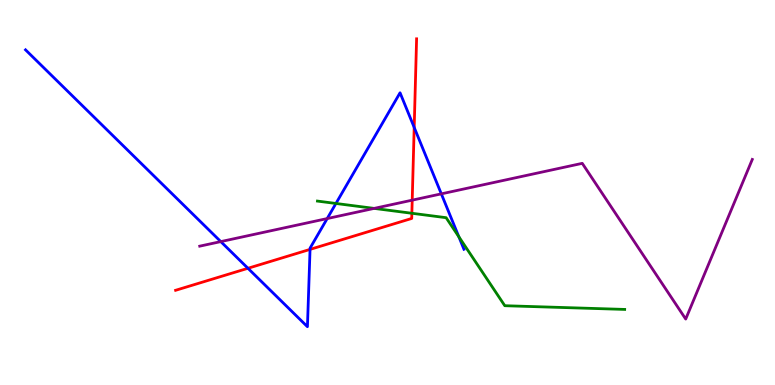[{'lines': ['blue', 'red'], 'intersections': [{'x': 3.2, 'y': 3.03}, {'x': 4.0, 'y': 3.52}, {'x': 5.34, 'y': 6.69}]}, {'lines': ['green', 'red'], 'intersections': [{'x': 5.31, 'y': 4.46}]}, {'lines': ['purple', 'red'], 'intersections': [{'x': 5.32, 'y': 4.8}]}, {'lines': ['blue', 'green'], 'intersections': [{'x': 4.33, 'y': 4.72}, {'x': 5.92, 'y': 3.85}]}, {'lines': ['blue', 'purple'], 'intersections': [{'x': 2.85, 'y': 3.72}, {'x': 4.22, 'y': 4.32}, {'x': 5.69, 'y': 4.96}]}, {'lines': ['green', 'purple'], 'intersections': [{'x': 4.83, 'y': 4.59}]}]